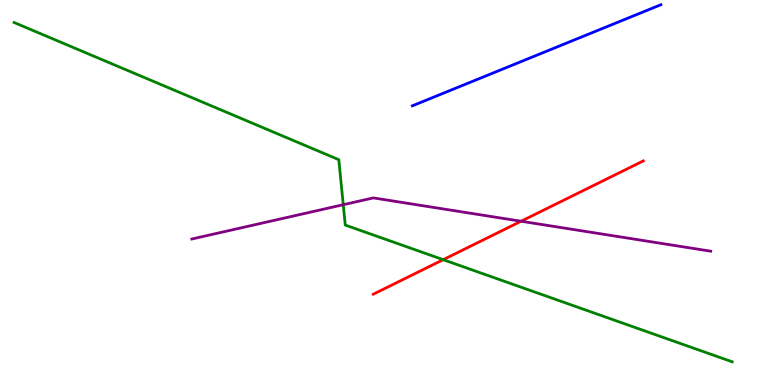[{'lines': ['blue', 'red'], 'intersections': []}, {'lines': ['green', 'red'], 'intersections': [{'x': 5.72, 'y': 3.26}]}, {'lines': ['purple', 'red'], 'intersections': [{'x': 6.72, 'y': 4.25}]}, {'lines': ['blue', 'green'], 'intersections': []}, {'lines': ['blue', 'purple'], 'intersections': []}, {'lines': ['green', 'purple'], 'intersections': [{'x': 4.43, 'y': 4.68}]}]